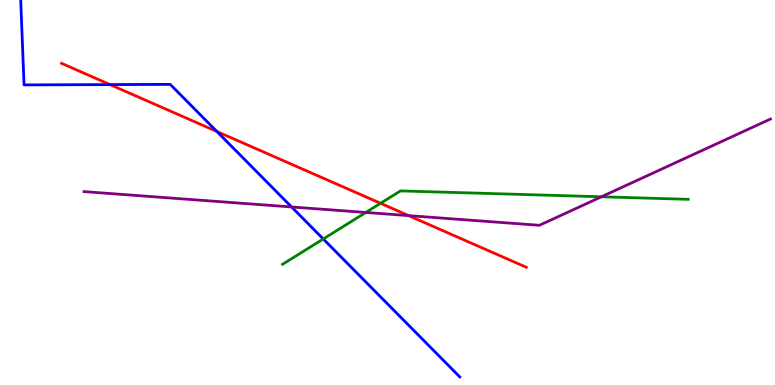[{'lines': ['blue', 'red'], 'intersections': [{'x': 1.42, 'y': 7.8}, {'x': 2.8, 'y': 6.58}]}, {'lines': ['green', 'red'], 'intersections': [{'x': 4.91, 'y': 4.72}]}, {'lines': ['purple', 'red'], 'intersections': [{'x': 5.27, 'y': 4.4}]}, {'lines': ['blue', 'green'], 'intersections': [{'x': 4.17, 'y': 3.79}]}, {'lines': ['blue', 'purple'], 'intersections': [{'x': 3.76, 'y': 4.62}]}, {'lines': ['green', 'purple'], 'intersections': [{'x': 4.72, 'y': 4.48}, {'x': 7.76, 'y': 4.89}]}]